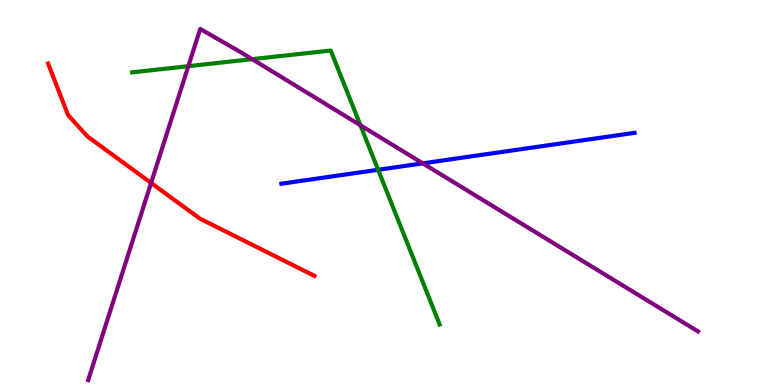[{'lines': ['blue', 'red'], 'intersections': []}, {'lines': ['green', 'red'], 'intersections': []}, {'lines': ['purple', 'red'], 'intersections': [{'x': 1.95, 'y': 5.25}]}, {'lines': ['blue', 'green'], 'intersections': [{'x': 4.88, 'y': 5.59}]}, {'lines': ['blue', 'purple'], 'intersections': [{'x': 5.46, 'y': 5.76}]}, {'lines': ['green', 'purple'], 'intersections': [{'x': 2.43, 'y': 8.28}, {'x': 3.25, 'y': 8.46}, {'x': 4.65, 'y': 6.75}]}]